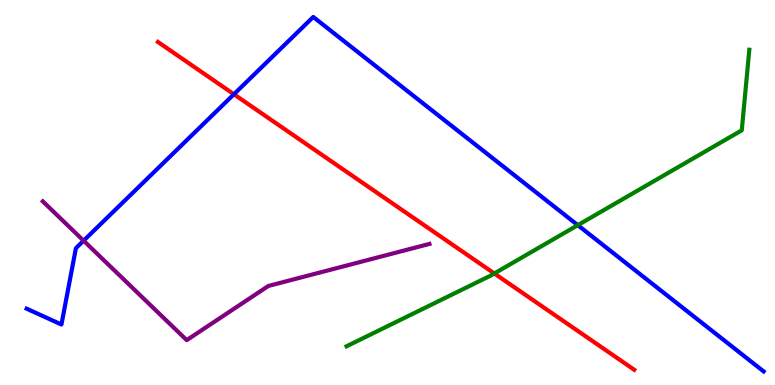[{'lines': ['blue', 'red'], 'intersections': [{'x': 3.02, 'y': 7.55}]}, {'lines': ['green', 'red'], 'intersections': [{'x': 6.38, 'y': 2.9}]}, {'lines': ['purple', 'red'], 'intersections': []}, {'lines': ['blue', 'green'], 'intersections': [{'x': 7.46, 'y': 4.15}]}, {'lines': ['blue', 'purple'], 'intersections': [{'x': 1.08, 'y': 3.75}]}, {'lines': ['green', 'purple'], 'intersections': []}]